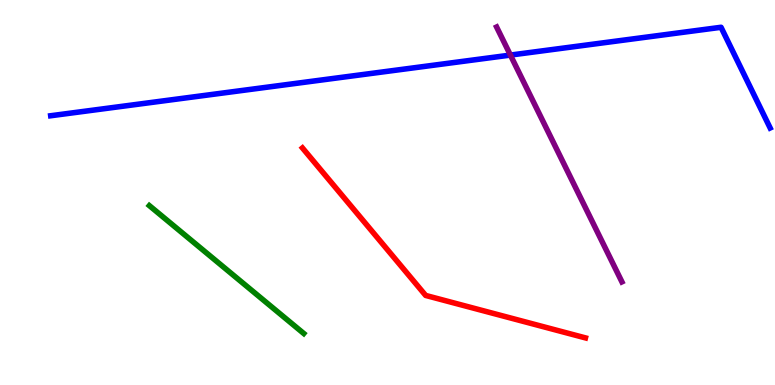[{'lines': ['blue', 'red'], 'intersections': []}, {'lines': ['green', 'red'], 'intersections': []}, {'lines': ['purple', 'red'], 'intersections': []}, {'lines': ['blue', 'green'], 'intersections': []}, {'lines': ['blue', 'purple'], 'intersections': [{'x': 6.59, 'y': 8.57}]}, {'lines': ['green', 'purple'], 'intersections': []}]